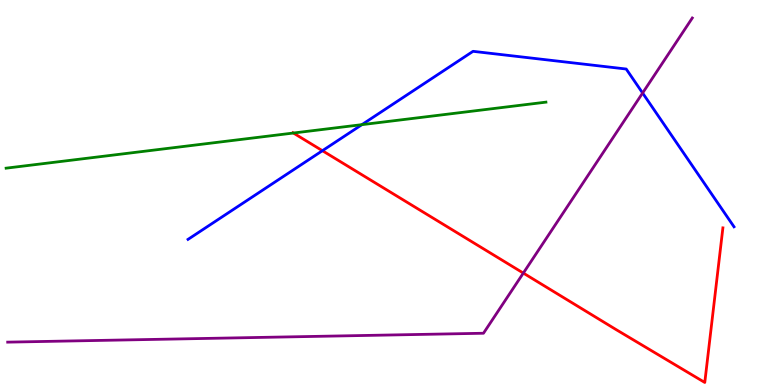[{'lines': ['blue', 'red'], 'intersections': [{'x': 4.16, 'y': 6.09}]}, {'lines': ['green', 'red'], 'intersections': [{'x': 3.79, 'y': 6.54}]}, {'lines': ['purple', 'red'], 'intersections': [{'x': 6.75, 'y': 2.91}]}, {'lines': ['blue', 'green'], 'intersections': [{'x': 4.67, 'y': 6.76}]}, {'lines': ['blue', 'purple'], 'intersections': [{'x': 8.29, 'y': 7.58}]}, {'lines': ['green', 'purple'], 'intersections': []}]